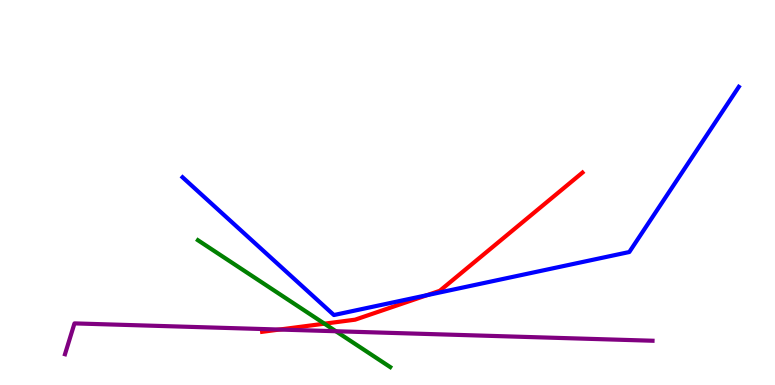[{'lines': ['blue', 'red'], 'intersections': [{'x': 5.51, 'y': 2.33}]}, {'lines': ['green', 'red'], 'intersections': [{'x': 4.19, 'y': 1.59}]}, {'lines': ['purple', 'red'], 'intersections': [{'x': 3.61, 'y': 1.44}]}, {'lines': ['blue', 'green'], 'intersections': []}, {'lines': ['blue', 'purple'], 'intersections': []}, {'lines': ['green', 'purple'], 'intersections': [{'x': 4.33, 'y': 1.4}]}]